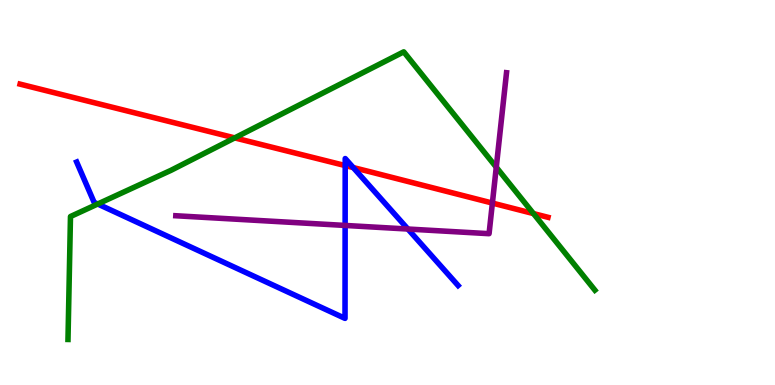[{'lines': ['blue', 'red'], 'intersections': [{'x': 4.45, 'y': 5.7}, {'x': 4.56, 'y': 5.65}]}, {'lines': ['green', 'red'], 'intersections': [{'x': 3.03, 'y': 6.42}, {'x': 6.88, 'y': 4.45}]}, {'lines': ['purple', 'red'], 'intersections': [{'x': 6.35, 'y': 4.73}]}, {'lines': ['blue', 'green'], 'intersections': [{'x': 1.26, 'y': 4.7}]}, {'lines': ['blue', 'purple'], 'intersections': [{'x': 4.45, 'y': 4.14}, {'x': 5.26, 'y': 4.05}]}, {'lines': ['green', 'purple'], 'intersections': [{'x': 6.4, 'y': 5.66}]}]